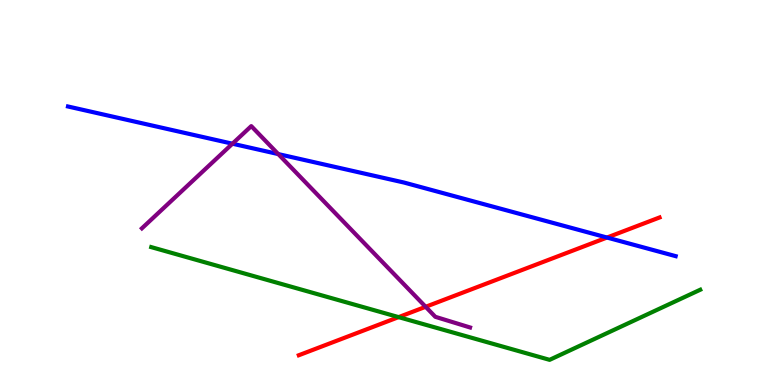[{'lines': ['blue', 'red'], 'intersections': [{'x': 7.83, 'y': 3.83}]}, {'lines': ['green', 'red'], 'intersections': [{'x': 5.14, 'y': 1.76}]}, {'lines': ['purple', 'red'], 'intersections': [{'x': 5.49, 'y': 2.03}]}, {'lines': ['blue', 'green'], 'intersections': []}, {'lines': ['blue', 'purple'], 'intersections': [{'x': 3.0, 'y': 6.27}, {'x': 3.59, 'y': 6.0}]}, {'lines': ['green', 'purple'], 'intersections': []}]